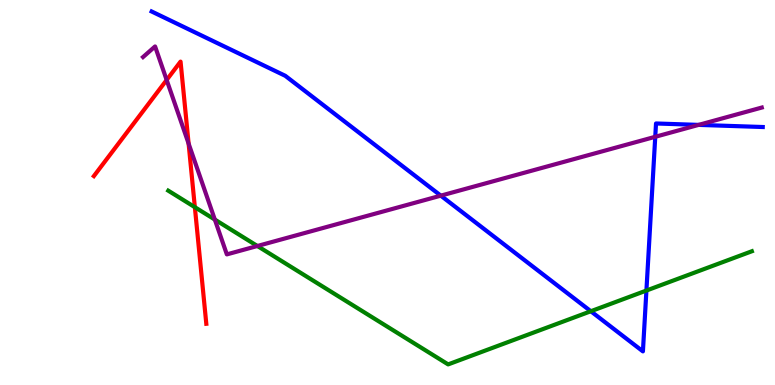[{'lines': ['blue', 'red'], 'intersections': []}, {'lines': ['green', 'red'], 'intersections': [{'x': 2.51, 'y': 4.62}]}, {'lines': ['purple', 'red'], 'intersections': [{'x': 2.15, 'y': 7.92}, {'x': 2.43, 'y': 6.27}]}, {'lines': ['blue', 'green'], 'intersections': [{'x': 7.62, 'y': 1.92}, {'x': 8.34, 'y': 2.45}]}, {'lines': ['blue', 'purple'], 'intersections': [{'x': 5.69, 'y': 4.92}, {'x': 8.45, 'y': 6.45}, {'x': 9.01, 'y': 6.76}]}, {'lines': ['green', 'purple'], 'intersections': [{'x': 2.77, 'y': 4.3}, {'x': 3.32, 'y': 3.61}]}]